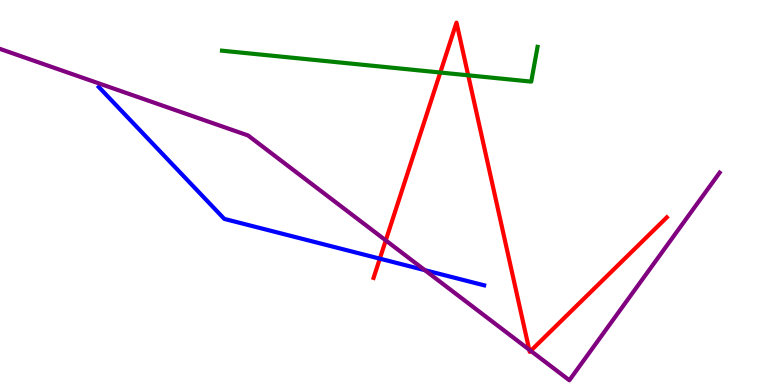[{'lines': ['blue', 'red'], 'intersections': [{'x': 4.9, 'y': 3.28}]}, {'lines': ['green', 'red'], 'intersections': [{'x': 5.68, 'y': 8.12}, {'x': 6.04, 'y': 8.04}]}, {'lines': ['purple', 'red'], 'intersections': [{'x': 4.98, 'y': 3.76}, {'x': 6.83, 'y': 0.917}, {'x': 6.85, 'y': 0.887}]}, {'lines': ['blue', 'green'], 'intersections': []}, {'lines': ['blue', 'purple'], 'intersections': [{'x': 5.48, 'y': 2.98}]}, {'lines': ['green', 'purple'], 'intersections': []}]